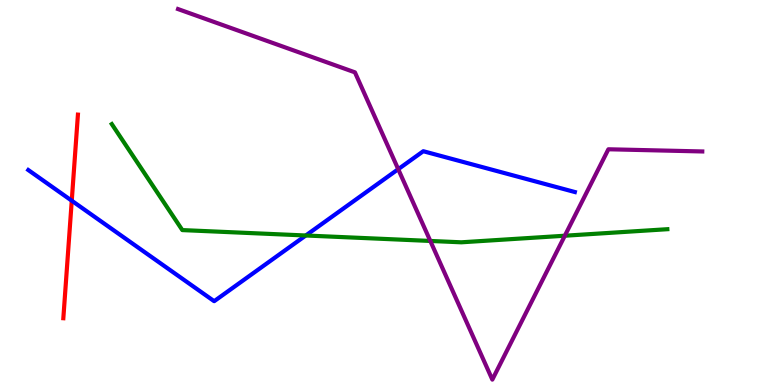[{'lines': ['blue', 'red'], 'intersections': [{'x': 0.926, 'y': 4.79}]}, {'lines': ['green', 'red'], 'intersections': []}, {'lines': ['purple', 'red'], 'intersections': []}, {'lines': ['blue', 'green'], 'intersections': [{'x': 3.95, 'y': 3.88}]}, {'lines': ['blue', 'purple'], 'intersections': [{'x': 5.14, 'y': 5.61}]}, {'lines': ['green', 'purple'], 'intersections': [{'x': 5.55, 'y': 3.74}, {'x': 7.29, 'y': 3.88}]}]